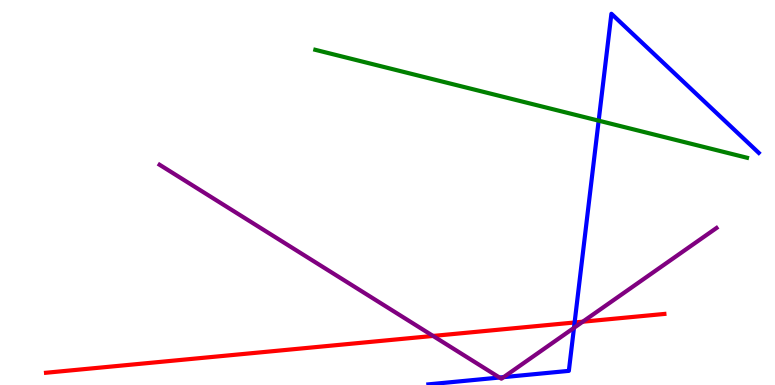[{'lines': ['blue', 'red'], 'intersections': [{'x': 7.41, 'y': 1.62}]}, {'lines': ['green', 'red'], 'intersections': []}, {'lines': ['purple', 'red'], 'intersections': [{'x': 5.59, 'y': 1.27}, {'x': 7.52, 'y': 1.64}]}, {'lines': ['blue', 'green'], 'intersections': [{'x': 7.72, 'y': 6.87}]}, {'lines': ['blue', 'purple'], 'intersections': [{'x': 6.45, 'y': 0.194}, {'x': 6.5, 'y': 0.204}, {'x': 7.41, 'y': 1.48}]}, {'lines': ['green', 'purple'], 'intersections': []}]